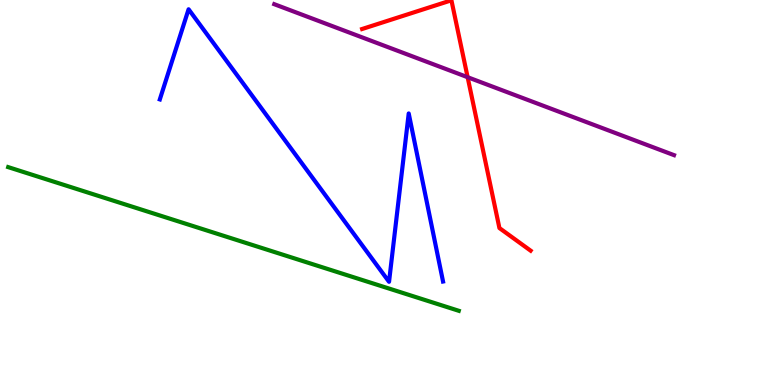[{'lines': ['blue', 'red'], 'intersections': []}, {'lines': ['green', 'red'], 'intersections': []}, {'lines': ['purple', 'red'], 'intersections': [{'x': 6.03, 'y': 7.99}]}, {'lines': ['blue', 'green'], 'intersections': []}, {'lines': ['blue', 'purple'], 'intersections': []}, {'lines': ['green', 'purple'], 'intersections': []}]